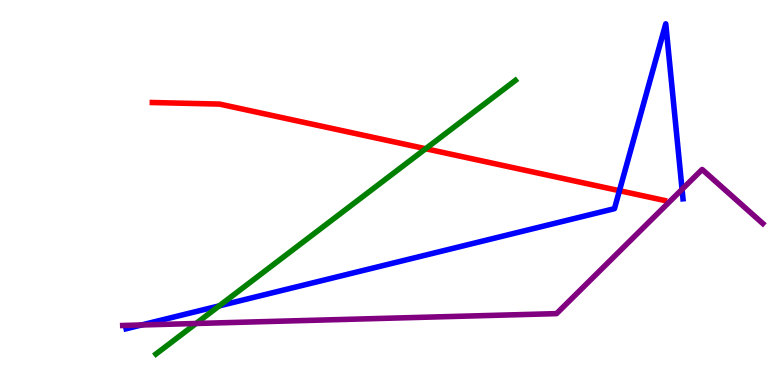[{'lines': ['blue', 'red'], 'intersections': [{'x': 7.99, 'y': 5.05}]}, {'lines': ['green', 'red'], 'intersections': [{'x': 5.49, 'y': 6.14}]}, {'lines': ['purple', 'red'], 'intersections': []}, {'lines': ['blue', 'green'], 'intersections': [{'x': 2.83, 'y': 2.06}]}, {'lines': ['blue', 'purple'], 'intersections': [{'x': 1.83, 'y': 1.56}, {'x': 8.8, 'y': 5.08}]}, {'lines': ['green', 'purple'], 'intersections': [{'x': 2.53, 'y': 1.6}]}]